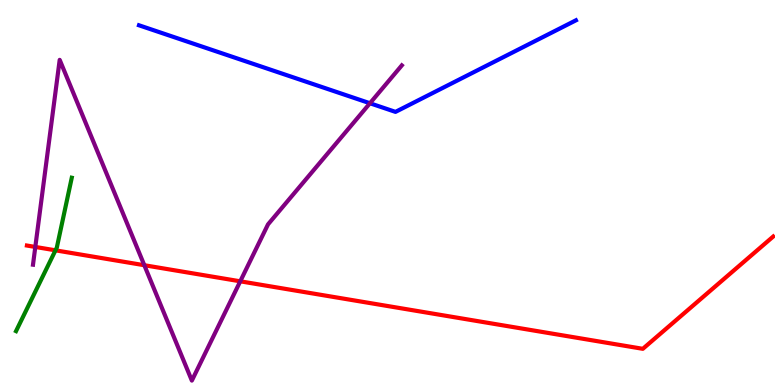[{'lines': ['blue', 'red'], 'intersections': []}, {'lines': ['green', 'red'], 'intersections': [{'x': 0.716, 'y': 3.5}]}, {'lines': ['purple', 'red'], 'intersections': [{'x': 0.456, 'y': 3.59}, {'x': 1.86, 'y': 3.11}, {'x': 3.1, 'y': 2.69}]}, {'lines': ['blue', 'green'], 'intersections': []}, {'lines': ['blue', 'purple'], 'intersections': [{'x': 4.77, 'y': 7.32}]}, {'lines': ['green', 'purple'], 'intersections': []}]